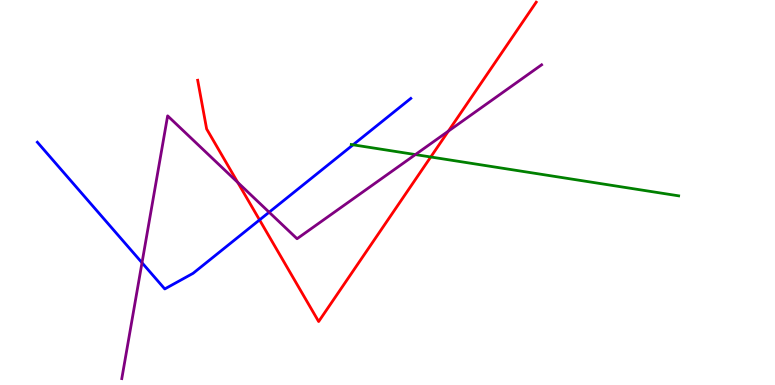[{'lines': ['blue', 'red'], 'intersections': [{'x': 3.35, 'y': 4.29}]}, {'lines': ['green', 'red'], 'intersections': [{'x': 5.56, 'y': 5.92}]}, {'lines': ['purple', 'red'], 'intersections': [{'x': 3.07, 'y': 5.26}, {'x': 5.79, 'y': 6.59}]}, {'lines': ['blue', 'green'], 'intersections': [{'x': 4.56, 'y': 6.24}]}, {'lines': ['blue', 'purple'], 'intersections': [{'x': 1.83, 'y': 3.18}, {'x': 3.47, 'y': 4.49}]}, {'lines': ['green', 'purple'], 'intersections': [{'x': 5.36, 'y': 5.99}]}]